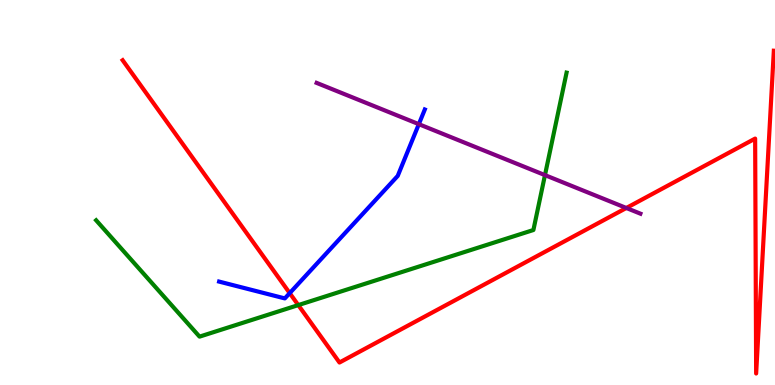[{'lines': ['blue', 'red'], 'intersections': [{'x': 3.74, 'y': 2.39}]}, {'lines': ['green', 'red'], 'intersections': [{'x': 3.85, 'y': 2.08}]}, {'lines': ['purple', 'red'], 'intersections': [{'x': 8.08, 'y': 4.6}]}, {'lines': ['blue', 'green'], 'intersections': []}, {'lines': ['blue', 'purple'], 'intersections': [{'x': 5.4, 'y': 6.77}]}, {'lines': ['green', 'purple'], 'intersections': [{'x': 7.03, 'y': 5.45}]}]